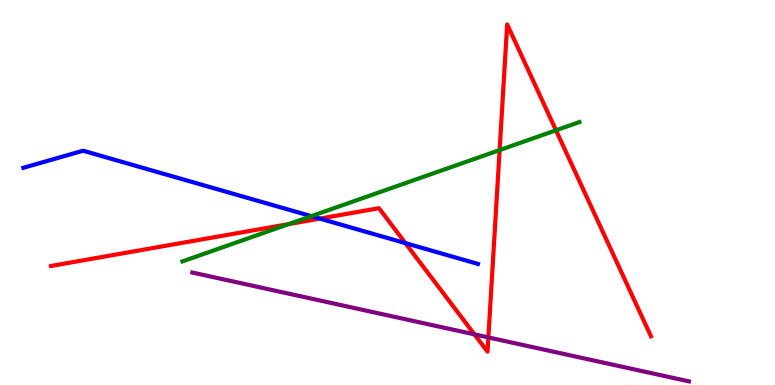[{'lines': ['blue', 'red'], 'intersections': [{'x': 4.13, 'y': 4.32}, {'x': 5.23, 'y': 3.68}]}, {'lines': ['green', 'red'], 'intersections': [{'x': 3.73, 'y': 4.18}, {'x': 6.45, 'y': 6.1}, {'x': 7.17, 'y': 6.62}]}, {'lines': ['purple', 'red'], 'intersections': [{'x': 6.12, 'y': 1.32}, {'x': 6.3, 'y': 1.24}]}, {'lines': ['blue', 'green'], 'intersections': [{'x': 4.02, 'y': 4.39}]}, {'lines': ['blue', 'purple'], 'intersections': []}, {'lines': ['green', 'purple'], 'intersections': []}]